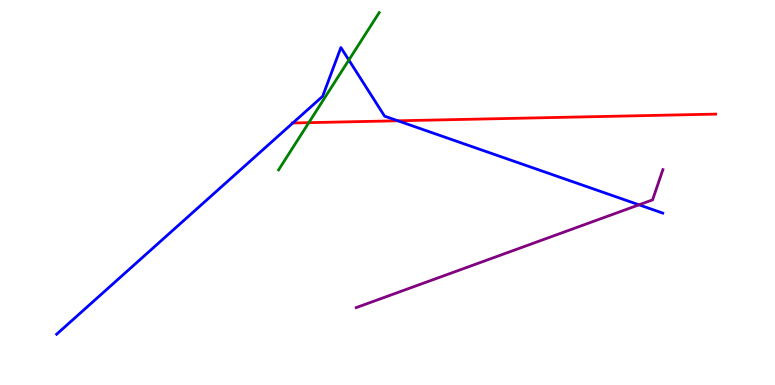[{'lines': ['blue', 'red'], 'intersections': [{'x': 3.78, 'y': 6.81}, {'x': 5.13, 'y': 6.86}]}, {'lines': ['green', 'red'], 'intersections': [{'x': 3.98, 'y': 6.81}]}, {'lines': ['purple', 'red'], 'intersections': []}, {'lines': ['blue', 'green'], 'intersections': [{'x': 4.5, 'y': 8.44}]}, {'lines': ['blue', 'purple'], 'intersections': [{'x': 8.25, 'y': 4.68}]}, {'lines': ['green', 'purple'], 'intersections': []}]